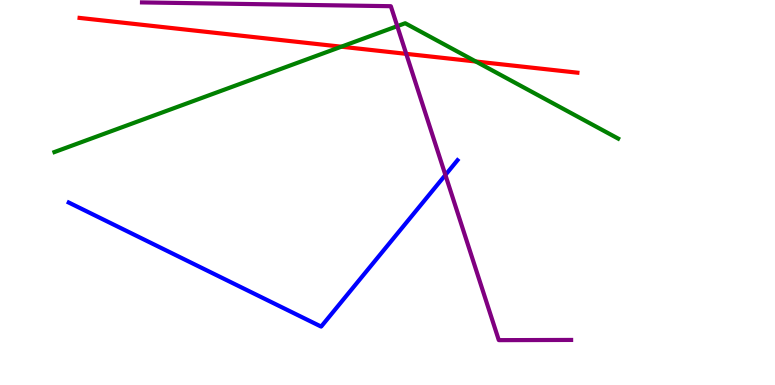[{'lines': ['blue', 'red'], 'intersections': []}, {'lines': ['green', 'red'], 'intersections': [{'x': 4.4, 'y': 8.79}, {'x': 6.14, 'y': 8.4}]}, {'lines': ['purple', 'red'], 'intersections': [{'x': 5.24, 'y': 8.6}]}, {'lines': ['blue', 'green'], 'intersections': []}, {'lines': ['blue', 'purple'], 'intersections': [{'x': 5.75, 'y': 5.46}]}, {'lines': ['green', 'purple'], 'intersections': [{'x': 5.13, 'y': 9.32}]}]